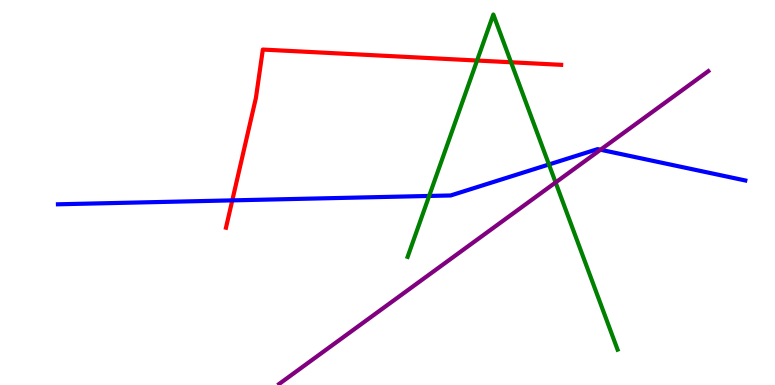[{'lines': ['blue', 'red'], 'intersections': [{'x': 3.0, 'y': 4.8}]}, {'lines': ['green', 'red'], 'intersections': [{'x': 6.16, 'y': 8.43}, {'x': 6.59, 'y': 8.38}]}, {'lines': ['purple', 'red'], 'intersections': []}, {'lines': ['blue', 'green'], 'intersections': [{'x': 5.54, 'y': 4.91}, {'x': 7.08, 'y': 5.73}]}, {'lines': ['blue', 'purple'], 'intersections': [{'x': 7.75, 'y': 6.11}]}, {'lines': ['green', 'purple'], 'intersections': [{'x': 7.17, 'y': 5.26}]}]